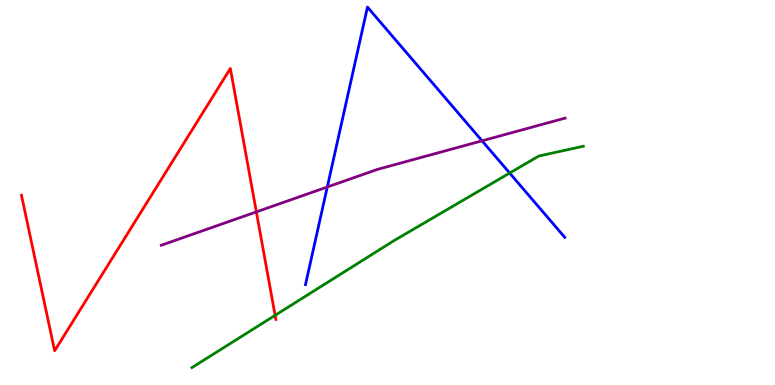[{'lines': ['blue', 'red'], 'intersections': []}, {'lines': ['green', 'red'], 'intersections': [{'x': 3.55, 'y': 1.81}]}, {'lines': ['purple', 'red'], 'intersections': [{'x': 3.31, 'y': 4.5}]}, {'lines': ['blue', 'green'], 'intersections': [{'x': 6.58, 'y': 5.51}]}, {'lines': ['blue', 'purple'], 'intersections': [{'x': 4.22, 'y': 5.14}, {'x': 6.22, 'y': 6.34}]}, {'lines': ['green', 'purple'], 'intersections': []}]